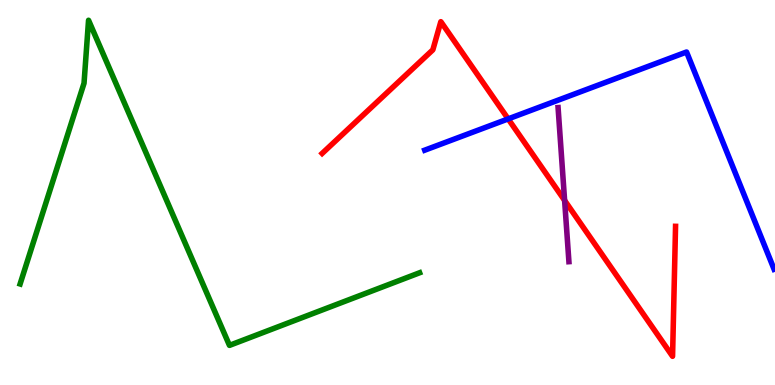[{'lines': ['blue', 'red'], 'intersections': [{'x': 6.56, 'y': 6.91}]}, {'lines': ['green', 'red'], 'intersections': []}, {'lines': ['purple', 'red'], 'intersections': [{'x': 7.29, 'y': 4.79}]}, {'lines': ['blue', 'green'], 'intersections': []}, {'lines': ['blue', 'purple'], 'intersections': []}, {'lines': ['green', 'purple'], 'intersections': []}]